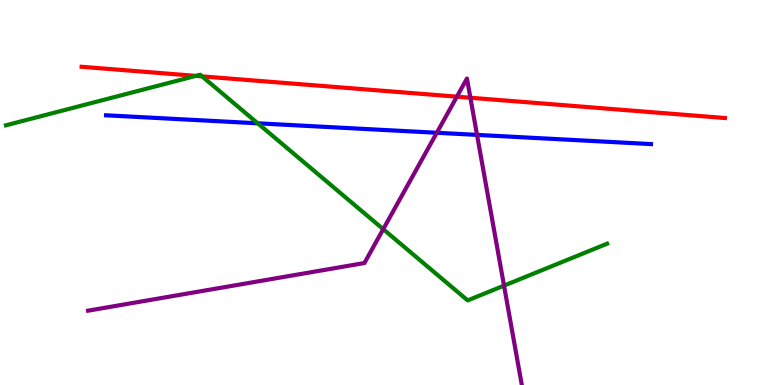[{'lines': ['blue', 'red'], 'intersections': []}, {'lines': ['green', 'red'], 'intersections': [{'x': 2.53, 'y': 8.03}, {'x': 2.61, 'y': 8.02}]}, {'lines': ['purple', 'red'], 'intersections': [{'x': 5.9, 'y': 7.49}, {'x': 6.07, 'y': 7.46}]}, {'lines': ['blue', 'green'], 'intersections': [{'x': 3.33, 'y': 6.8}]}, {'lines': ['blue', 'purple'], 'intersections': [{'x': 5.64, 'y': 6.55}, {'x': 6.16, 'y': 6.5}]}, {'lines': ['green', 'purple'], 'intersections': [{'x': 4.94, 'y': 4.05}, {'x': 6.5, 'y': 2.58}]}]